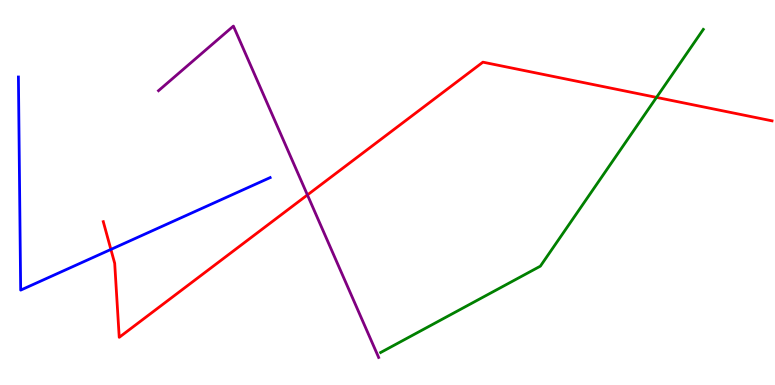[{'lines': ['blue', 'red'], 'intersections': [{'x': 1.43, 'y': 3.52}]}, {'lines': ['green', 'red'], 'intersections': [{'x': 8.47, 'y': 7.47}]}, {'lines': ['purple', 'red'], 'intersections': [{'x': 3.97, 'y': 4.94}]}, {'lines': ['blue', 'green'], 'intersections': []}, {'lines': ['blue', 'purple'], 'intersections': []}, {'lines': ['green', 'purple'], 'intersections': []}]